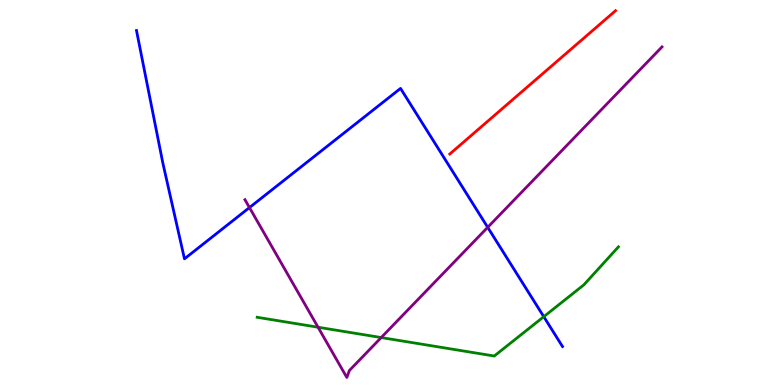[{'lines': ['blue', 'red'], 'intersections': []}, {'lines': ['green', 'red'], 'intersections': []}, {'lines': ['purple', 'red'], 'intersections': []}, {'lines': ['blue', 'green'], 'intersections': [{'x': 7.02, 'y': 1.77}]}, {'lines': ['blue', 'purple'], 'intersections': [{'x': 3.22, 'y': 4.61}, {'x': 6.29, 'y': 4.1}]}, {'lines': ['green', 'purple'], 'intersections': [{'x': 4.1, 'y': 1.5}, {'x': 4.92, 'y': 1.23}]}]